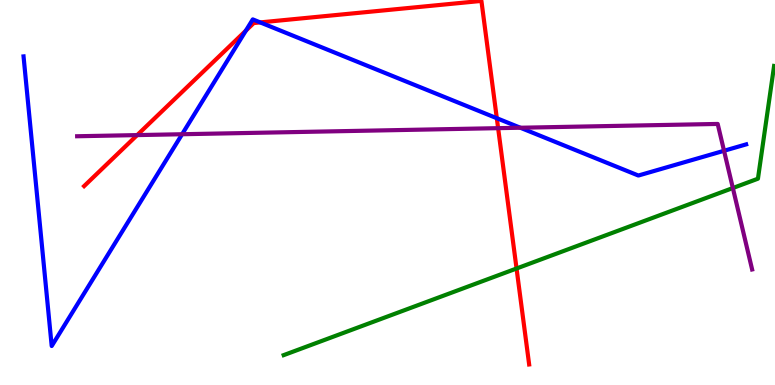[{'lines': ['blue', 'red'], 'intersections': [{'x': 3.17, 'y': 9.2}, {'x': 3.36, 'y': 9.42}, {'x': 6.41, 'y': 6.93}]}, {'lines': ['green', 'red'], 'intersections': [{'x': 6.67, 'y': 3.03}]}, {'lines': ['purple', 'red'], 'intersections': [{'x': 1.77, 'y': 6.49}, {'x': 6.43, 'y': 6.67}]}, {'lines': ['blue', 'green'], 'intersections': []}, {'lines': ['blue', 'purple'], 'intersections': [{'x': 2.35, 'y': 6.51}, {'x': 6.71, 'y': 6.68}, {'x': 9.34, 'y': 6.08}]}, {'lines': ['green', 'purple'], 'intersections': [{'x': 9.46, 'y': 5.12}]}]